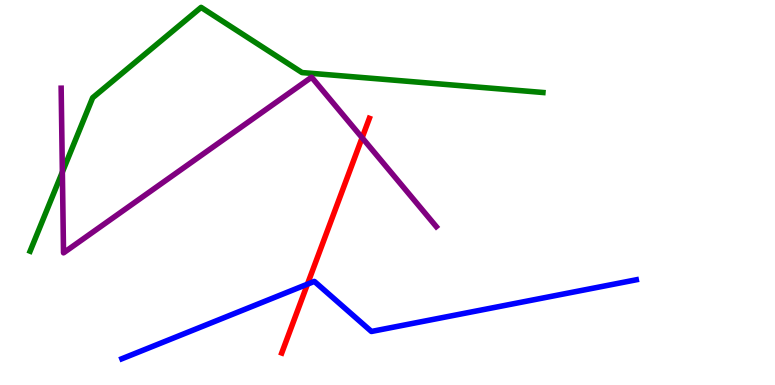[{'lines': ['blue', 'red'], 'intersections': [{'x': 3.97, 'y': 2.62}]}, {'lines': ['green', 'red'], 'intersections': []}, {'lines': ['purple', 'red'], 'intersections': [{'x': 4.67, 'y': 6.42}]}, {'lines': ['blue', 'green'], 'intersections': []}, {'lines': ['blue', 'purple'], 'intersections': []}, {'lines': ['green', 'purple'], 'intersections': [{'x': 0.805, 'y': 5.53}]}]